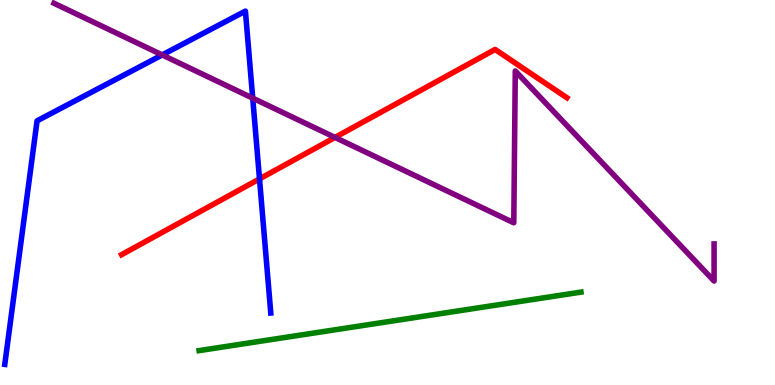[{'lines': ['blue', 'red'], 'intersections': [{'x': 3.35, 'y': 5.35}]}, {'lines': ['green', 'red'], 'intersections': []}, {'lines': ['purple', 'red'], 'intersections': [{'x': 4.32, 'y': 6.43}]}, {'lines': ['blue', 'green'], 'intersections': []}, {'lines': ['blue', 'purple'], 'intersections': [{'x': 2.09, 'y': 8.57}, {'x': 3.26, 'y': 7.45}]}, {'lines': ['green', 'purple'], 'intersections': []}]